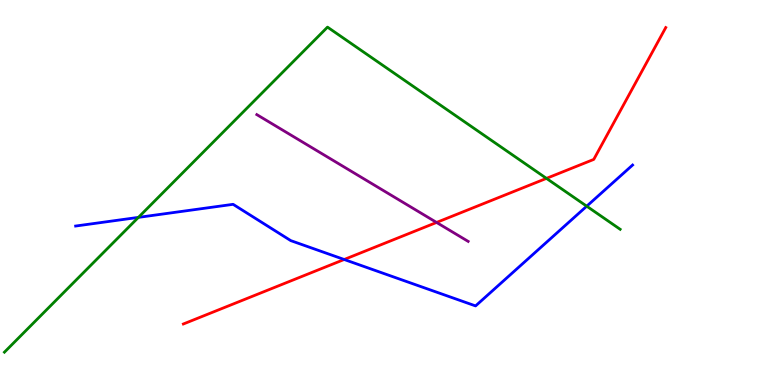[{'lines': ['blue', 'red'], 'intersections': [{'x': 4.44, 'y': 3.26}]}, {'lines': ['green', 'red'], 'intersections': [{'x': 7.05, 'y': 5.37}]}, {'lines': ['purple', 'red'], 'intersections': [{'x': 5.63, 'y': 4.22}]}, {'lines': ['blue', 'green'], 'intersections': [{'x': 1.79, 'y': 4.35}, {'x': 7.57, 'y': 4.64}]}, {'lines': ['blue', 'purple'], 'intersections': []}, {'lines': ['green', 'purple'], 'intersections': []}]